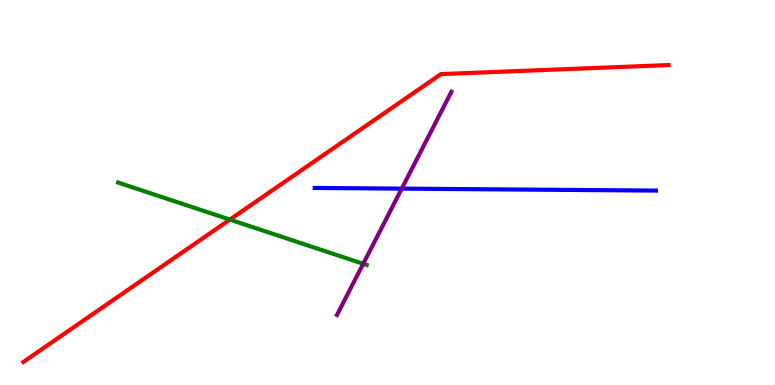[{'lines': ['blue', 'red'], 'intersections': []}, {'lines': ['green', 'red'], 'intersections': [{'x': 2.97, 'y': 4.3}]}, {'lines': ['purple', 'red'], 'intersections': []}, {'lines': ['blue', 'green'], 'intersections': []}, {'lines': ['blue', 'purple'], 'intersections': [{'x': 5.18, 'y': 5.1}]}, {'lines': ['green', 'purple'], 'intersections': [{'x': 4.69, 'y': 3.15}]}]